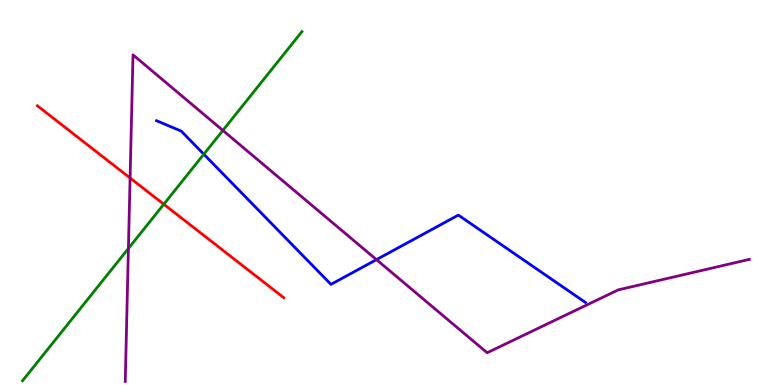[{'lines': ['blue', 'red'], 'intersections': []}, {'lines': ['green', 'red'], 'intersections': [{'x': 2.11, 'y': 4.69}]}, {'lines': ['purple', 'red'], 'intersections': [{'x': 1.68, 'y': 5.38}]}, {'lines': ['blue', 'green'], 'intersections': [{'x': 2.63, 'y': 5.99}]}, {'lines': ['blue', 'purple'], 'intersections': [{'x': 4.86, 'y': 3.26}]}, {'lines': ['green', 'purple'], 'intersections': [{'x': 1.66, 'y': 3.55}, {'x': 2.88, 'y': 6.61}]}]